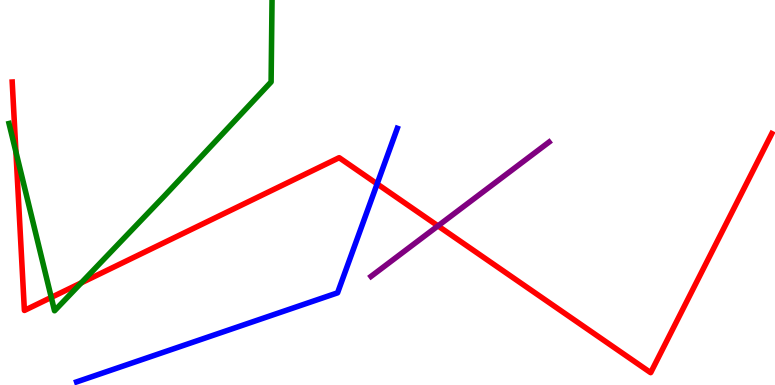[{'lines': ['blue', 'red'], 'intersections': [{'x': 4.87, 'y': 5.22}]}, {'lines': ['green', 'red'], 'intersections': [{'x': 0.206, 'y': 6.05}, {'x': 0.662, 'y': 2.28}, {'x': 1.05, 'y': 2.65}]}, {'lines': ['purple', 'red'], 'intersections': [{'x': 5.65, 'y': 4.13}]}, {'lines': ['blue', 'green'], 'intersections': []}, {'lines': ['blue', 'purple'], 'intersections': []}, {'lines': ['green', 'purple'], 'intersections': []}]